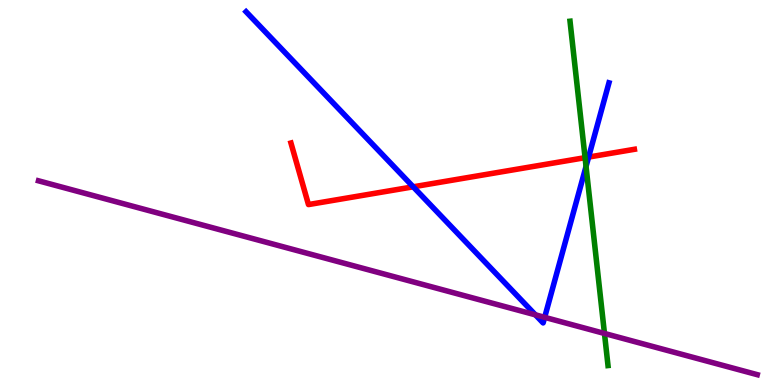[{'lines': ['blue', 'red'], 'intersections': [{'x': 5.33, 'y': 5.15}, {'x': 7.59, 'y': 5.92}]}, {'lines': ['green', 'red'], 'intersections': [{'x': 7.55, 'y': 5.9}]}, {'lines': ['purple', 'red'], 'intersections': []}, {'lines': ['blue', 'green'], 'intersections': [{'x': 7.56, 'y': 5.68}]}, {'lines': ['blue', 'purple'], 'intersections': [{'x': 6.91, 'y': 1.82}, {'x': 7.03, 'y': 1.76}]}, {'lines': ['green', 'purple'], 'intersections': [{'x': 7.8, 'y': 1.34}]}]